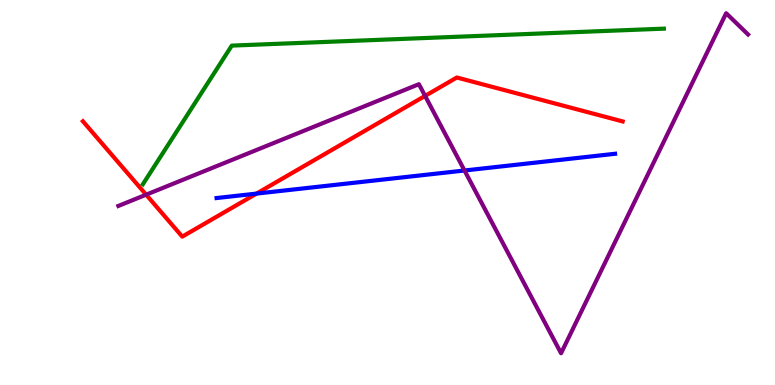[{'lines': ['blue', 'red'], 'intersections': [{'x': 3.31, 'y': 4.97}]}, {'lines': ['green', 'red'], 'intersections': []}, {'lines': ['purple', 'red'], 'intersections': [{'x': 1.89, 'y': 4.94}, {'x': 5.49, 'y': 7.51}]}, {'lines': ['blue', 'green'], 'intersections': []}, {'lines': ['blue', 'purple'], 'intersections': [{'x': 5.99, 'y': 5.57}]}, {'lines': ['green', 'purple'], 'intersections': []}]